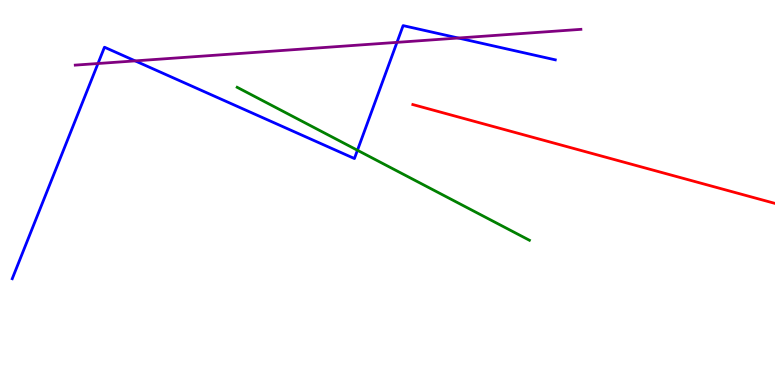[{'lines': ['blue', 'red'], 'intersections': []}, {'lines': ['green', 'red'], 'intersections': []}, {'lines': ['purple', 'red'], 'intersections': []}, {'lines': ['blue', 'green'], 'intersections': [{'x': 4.61, 'y': 6.1}]}, {'lines': ['blue', 'purple'], 'intersections': [{'x': 1.26, 'y': 8.35}, {'x': 1.74, 'y': 8.42}, {'x': 5.12, 'y': 8.9}, {'x': 5.91, 'y': 9.01}]}, {'lines': ['green', 'purple'], 'intersections': []}]